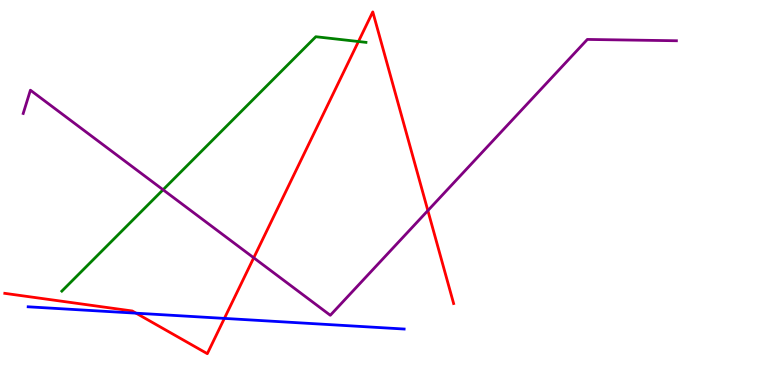[{'lines': ['blue', 'red'], 'intersections': [{'x': 1.76, 'y': 1.87}, {'x': 2.9, 'y': 1.73}]}, {'lines': ['green', 'red'], 'intersections': [{'x': 4.63, 'y': 8.92}]}, {'lines': ['purple', 'red'], 'intersections': [{'x': 3.27, 'y': 3.3}, {'x': 5.52, 'y': 4.53}]}, {'lines': ['blue', 'green'], 'intersections': []}, {'lines': ['blue', 'purple'], 'intersections': []}, {'lines': ['green', 'purple'], 'intersections': [{'x': 2.1, 'y': 5.07}]}]